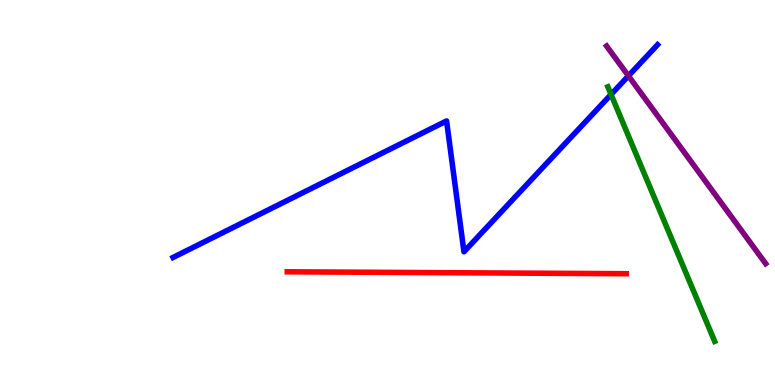[{'lines': ['blue', 'red'], 'intersections': []}, {'lines': ['green', 'red'], 'intersections': []}, {'lines': ['purple', 'red'], 'intersections': []}, {'lines': ['blue', 'green'], 'intersections': [{'x': 7.88, 'y': 7.55}]}, {'lines': ['blue', 'purple'], 'intersections': [{'x': 8.11, 'y': 8.03}]}, {'lines': ['green', 'purple'], 'intersections': []}]